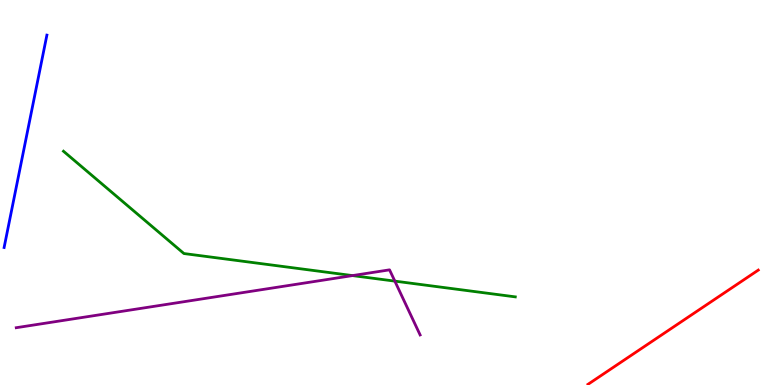[{'lines': ['blue', 'red'], 'intersections': []}, {'lines': ['green', 'red'], 'intersections': []}, {'lines': ['purple', 'red'], 'intersections': []}, {'lines': ['blue', 'green'], 'intersections': []}, {'lines': ['blue', 'purple'], 'intersections': []}, {'lines': ['green', 'purple'], 'intersections': [{'x': 4.55, 'y': 2.84}, {'x': 5.09, 'y': 2.7}]}]